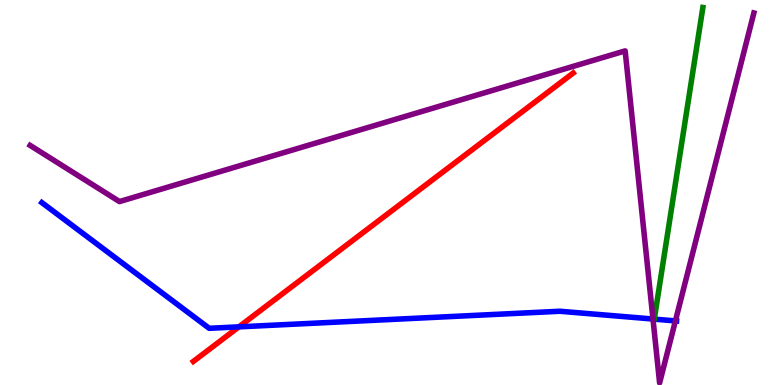[{'lines': ['blue', 'red'], 'intersections': [{'x': 3.08, 'y': 1.51}]}, {'lines': ['green', 'red'], 'intersections': []}, {'lines': ['purple', 'red'], 'intersections': []}, {'lines': ['blue', 'green'], 'intersections': []}, {'lines': ['blue', 'purple'], 'intersections': [{'x': 8.43, 'y': 1.71}, {'x': 8.71, 'y': 1.66}]}, {'lines': ['green', 'purple'], 'intersections': []}]